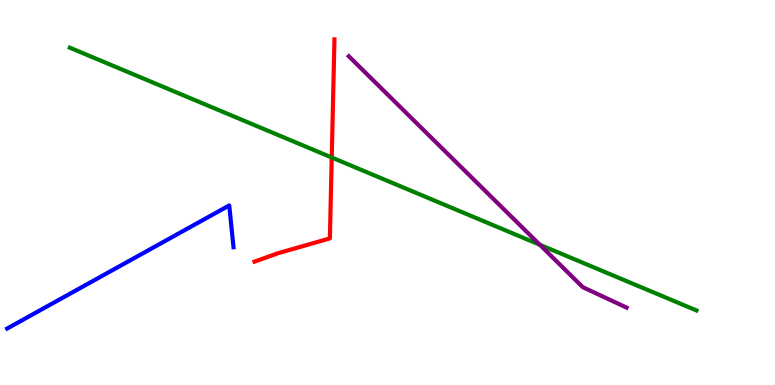[{'lines': ['blue', 'red'], 'intersections': []}, {'lines': ['green', 'red'], 'intersections': [{'x': 4.28, 'y': 5.91}]}, {'lines': ['purple', 'red'], 'intersections': []}, {'lines': ['blue', 'green'], 'intersections': []}, {'lines': ['blue', 'purple'], 'intersections': []}, {'lines': ['green', 'purple'], 'intersections': [{'x': 6.97, 'y': 3.64}]}]